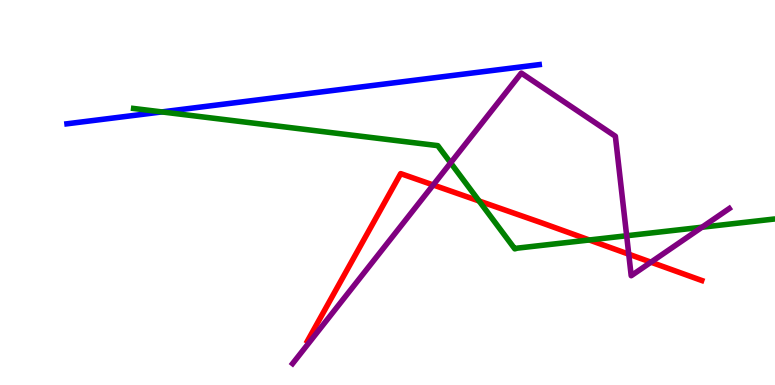[{'lines': ['blue', 'red'], 'intersections': []}, {'lines': ['green', 'red'], 'intersections': [{'x': 6.18, 'y': 4.78}, {'x': 7.6, 'y': 3.77}]}, {'lines': ['purple', 'red'], 'intersections': [{'x': 5.59, 'y': 5.2}, {'x': 8.11, 'y': 3.4}, {'x': 8.4, 'y': 3.19}]}, {'lines': ['blue', 'green'], 'intersections': [{'x': 2.09, 'y': 7.09}]}, {'lines': ['blue', 'purple'], 'intersections': []}, {'lines': ['green', 'purple'], 'intersections': [{'x': 5.81, 'y': 5.77}, {'x': 8.09, 'y': 3.88}, {'x': 9.06, 'y': 4.1}]}]